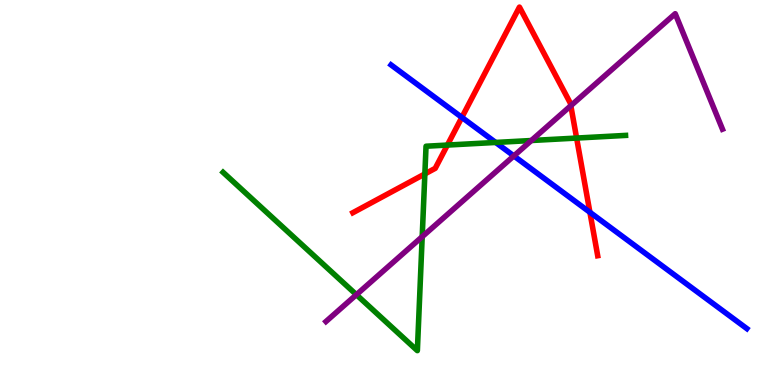[{'lines': ['blue', 'red'], 'intersections': [{'x': 5.96, 'y': 6.95}, {'x': 7.61, 'y': 4.49}]}, {'lines': ['green', 'red'], 'intersections': [{'x': 5.48, 'y': 5.48}, {'x': 5.77, 'y': 6.23}, {'x': 7.44, 'y': 6.41}]}, {'lines': ['purple', 'red'], 'intersections': [{'x': 7.37, 'y': 7.25}]}, {'lines': ['blue', 'green'], 'intersections': [{'x': 6.4, 'y': 6.3}]}, {'lines': ['blue', 'purple'], 'intersections': [{'x': 6.63, 'y': 5.95}]}, {'lines': ['green', 'purple'], 'intersections': [{'x': 4.6, 'y': 2.35}, {'x': 5.45, 'y': 3.85}, {'x': 6.86, 'y': 6.35}]}]